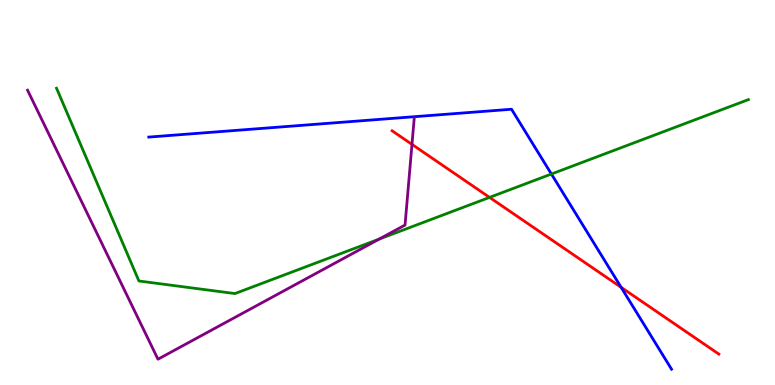[{'lines': ['blue', 'red'], 'intersections': [{'x': 8.01, 'y': 2.54}]}, {'lines': ['green', 'red'], 'intersections': [{'x': 6.32, 'y': 4.87}]}, {'lines': ['purple', 'red'], 'intersections': [{'x': 5.32, 'y': 6.25}]}, {'lines': ['blue', 'green'], 'intersections': [{'x': 7.11, 'y': 5.48}]}, {'lines': ['blue', 'purple'], 'intersections': []}, {'lines': ['green', 'purple'], 'intersections': [{'x': 4.89, 'y': 3.79}]}]